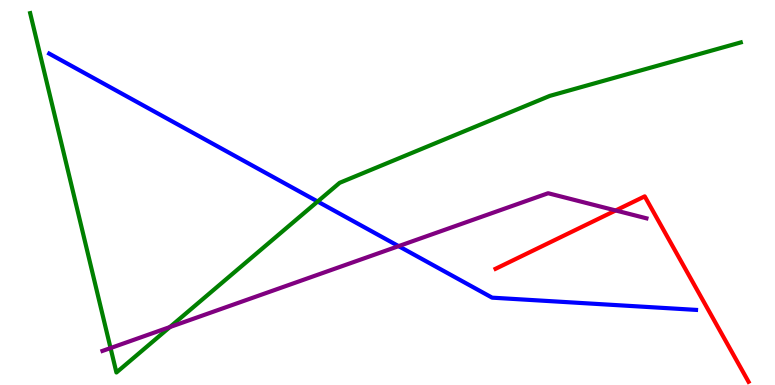[{'lines': ['blue', 'red'], 'intersections': []}, {'lines': ['green', 'red'], 'intersections': []}, {'lines': ['purple', 'red'], 'intersections': [{'x': 7.94, 'y': 4.53}]}, {'lines': ['blue', 'green'], 'intersections': [{'x': 4.1, 'y': 4.77}]}, {'lines': ['blue', 'purple'], 'intersections': [{'x': 5.14, 'y': 3.61}]}, {'lines': ['green', 'purple'], 'intersections': [{'x': 1.43, 'y': 0.96}, {'x': 2.19, 'y': 1.5}]}]